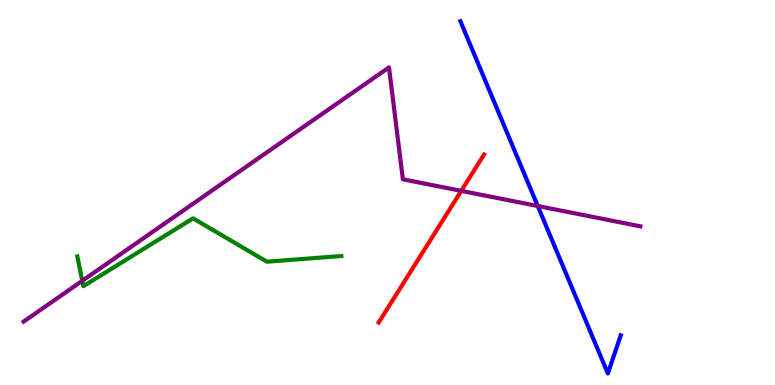[{'lines': ['blue', 'red'], 'intersections': []}, {'lines': ['green', 'red'], 'intersections': []}, {'lines': ['purple', 'red'], 'intersections': [{'x': 5.95, 'y': 5.04}]}, {'lines': ['blue', 'green'], 'intersections': []}, {'lines': ['blue', 'purple'], 'intersections': [{'x': 6.94, 'y': 4.65}]}, {'lines': ['green', 'purple'], 'intersections': [{'x': 1.06, 'y': 2.71}]}]